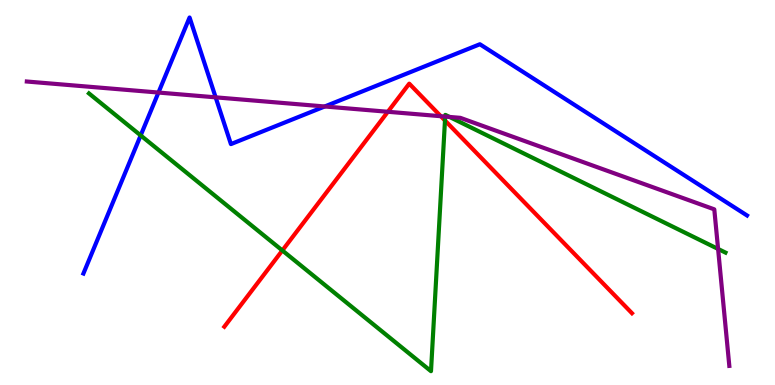[{'lines': ['blue', 'red'], 'intersections': []}, {'lines': ['green', 'red'], 'intersections': [{'x': 3.64, 'y': 3.49}, {'x': 5.74, 'y': 6.87}]}, {'lines': ['purple', 'red'], 'intersections': [{'x': 5.0, 'y': 7.1}, {'x': 5.69, 'y': 6.98}]}, {'lines': ['blue', 'green'], 'intersections': [{'x': 1.82, 'y': 6.48}]}, {'lines': ['blue', 'purple'], 'intersections': [{'x': 2.04, 'y': 7.6}, {'x': 2.78, 'y': 7.47}, {'x': 4.19, 'y': 7.23}]}, {'lines': ['green', 'purple'], 'intersections': [{'x': 5.74, 'y': 6.97}, {'x': 5.8, 'y': 6.96}, {'x': 9.27, 'y': 3.53}]}]